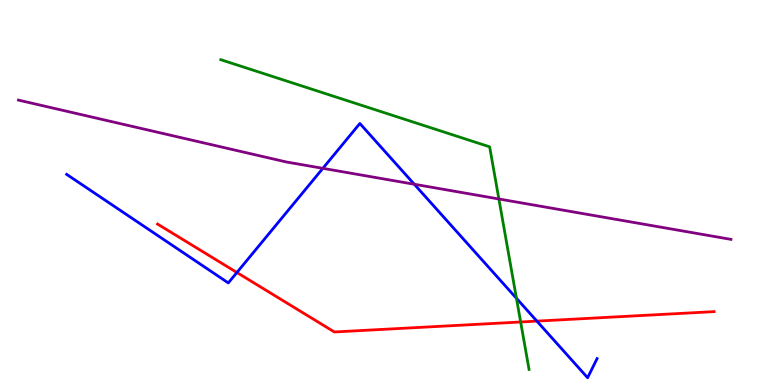[{'lines': ['blue', 'red'], 'intersections': [{'x': 3.06, 'y': 2.92}, {'x': 6.93, 'y': 1.66}]}, {'lines': ['green', 'red'], 'intersections': [{'x': 6.72, 'y': 1.64}]}, {'lines': ['purple', 'red'], 'intersections': []}, {'lines': ['blue', 'green'], 'intersections': [{'x': 6.66, 'y': 2.25}]}, {'lines': ['blue', 'purple'], 'intersections': [{'x': 4.17, 'y': 5.63}, {'x': 5.35, 'y': 5.21}]}, {'lines': ['green', 'purple'], 'intersections': [{'x': 6.44, 'y': 4.83}]}]